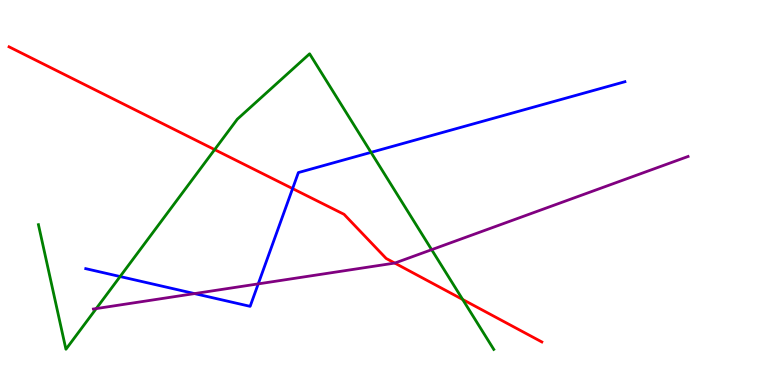[{'lines': ['blue', 'red'], 'intersections': [{'x': 3.78, 'y': 5.1}]}, {'lines': ['green', 'red'], 'intersections': [{'x': 2.77, 'y': 6.11}, {'x': 5.97, 'y': 2.22}]}, {'lines': ['purple', 'red'], 'intersections': [{'x': 5.09, 'y': 3.17}]}, {'lines': ['blue', 'green'], 'intersections': [{'x': 1.55, 'y': 2.82}, {'x': 4.79, 'y': 6.04}]}, {'lines': ['blue', 'purple'], 'intersections': [{'x': 2.51, 'y': 2.37}, {'x': 3.33, 'y': 2.63}]}, {'lines': ['green', 'purple'], 'intersections': [{'x': 1.24, 'y': 1.98}, {'x': 5.57, 'y': 3.51}]}]